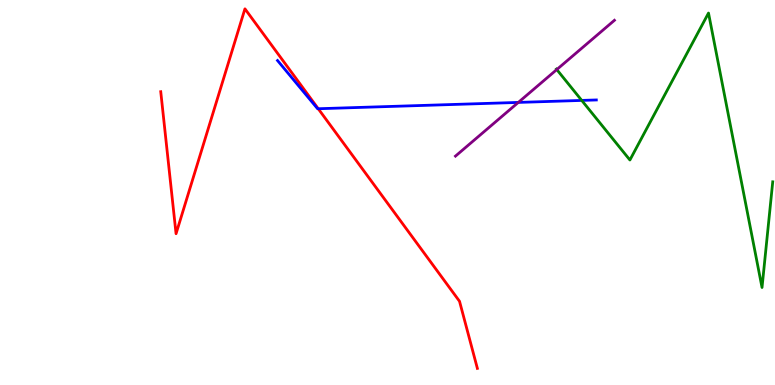[{'lines': ['blue', 'red'], 'intersections': [{'x': 4.11, 'y': 7.18}]}, {'lines': ['green', 'red'], 'intersections': []}, {'lines': ['purple', 'red'], 'intersections': []}, {'lines': ['blue', 'green'], 'intersections': [{'x': 7.51, 'y': 7.39}]}, {'lines': ['blue', 'purple'], 'intersections': [{'x': 6.69, 'y': 7.34}]}, {'lines': ['green', 'purple'], 'intersections': [{'x': 7.18, 'y': 8.19}]}]